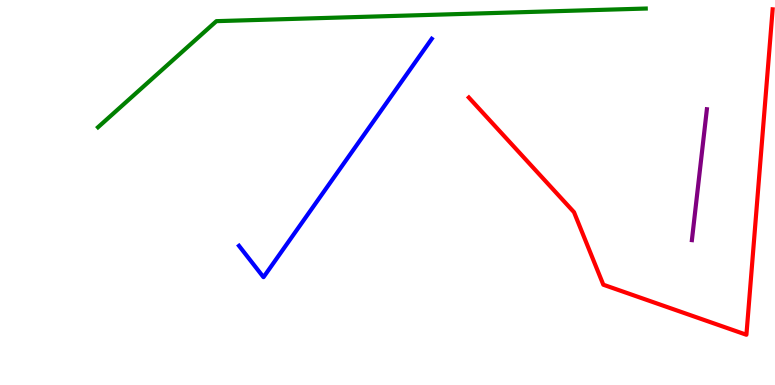[{'lines': ['blue', 'red'], 'intersections': []}, {'lines': ['green', 'red'], 'intersections': []}, {'lines': ['purple', 'red'], 'intersections': []}, {'lines': ['blue', 'green'], 'intersections': []}, {'lines': ['blue', 'purple'], 'intersections': []}, {'lines': ['green', 'purple'], 'intersections': []}]